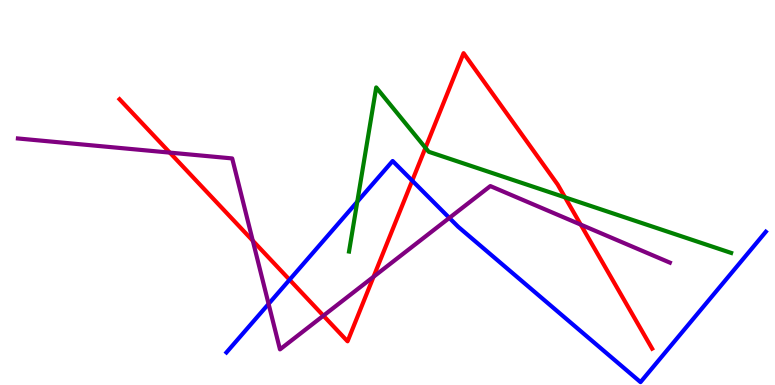[{'lines': ['blue', 'red'], 'intersections': [{'x': 3.74, 'y': 2.73}, {'x': 5.32, 'y': 5.31}]}, {'lines': ['green', 'red'], 'intersections': [{'x': 5.49, 'y': 6.16}, {'x': 7.29, 'y': 4.87}]}, {'lines': ['purple', 'red'], 'intersections': [{'x': 2.19, 'y': 6.04}, {'x': 3.26, 'y': 3.75}, {'x': 4.17, 'y': 1.8}, {'x': 4.82, 'y': 2.81}, {'x': 7.49, 'y': 4.17}]}, {'lines': ['blue', 'green'], 'intersections': [{'x': 4.61, 'y': 4.76}]}, {'lines': ['blue', 'purple'], 'intersections': [{'x': 3.47, 'y': 2.11}, {'x': 5.8, 'y': 4.34}]}, {'lines': ['green', 'purple'], 'intersections': []}]